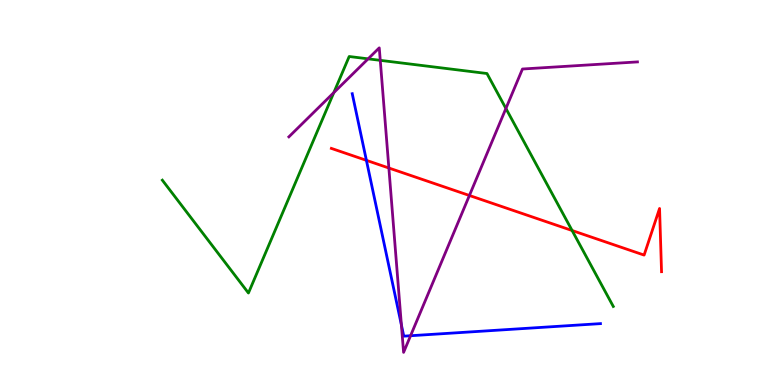[{'lines': ['blue', 'red'], 'intersections': [{'x': 4.73, 'y': 5.84}]}, {'lines': ['green', 'red'], 'intersections': [{'x': 7.38, 'y': 4.01}]}, {'lines': ['purple', 'red'], 'intersections': [{'x': 5.02, 'y': 5.64}, {'x': 6.06, 'y': 4.92}]}, {'lines': ['blue', 'green'], 'intersections': []}, {'lines': ['blue', 'purple'], 'intersections': [{'x': 5.18, 'y': 1.56}, {'x': 5.3, 'y': 1.28}]}, {'lines': ['green', 'purple'], 'intersections': [{'x': 4.31, 'y': 7.59}, {'x': 4.75, 'y': 8.47}, {'x': 4.91, 'y': 8.43}, {'x': 6.53, 'y': 7.18}]}]